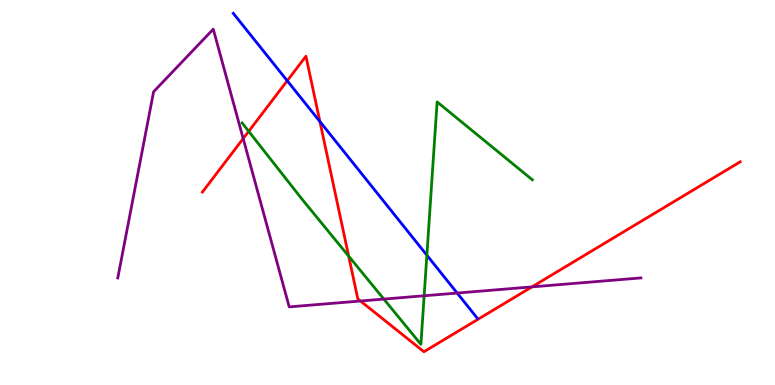[{'lines': ['blue', 'red'], 'intersections': [{'x': 3.71, 'y': 7.9}, {'x': 4.13, 'y': 6.84}]}, {'lines': ['green', 'red'], 'intersections': [{'x': 3.21, 'y': 6.59}, {'x': 4.5, 'y': 3.35}]}, {'lines': ['purple', 'red'], 'intersections': [{'x': 3.14, 'y': 6.4}, {'x': 4.65, 'y': 2.18}, {'x': 6.86, 'y': 2.55}]}, {'lines': ['blue', 'green'], 'intersections': [{'x': 5.51, 'y': 3.37}]}, {'lines': ['blue', 'purple'], 'intersections': [{'x': 5.9, 'y': 2.39}]}, {'lines': ['green', 'purple'], 'intersections': [{'x': 4.95, 'y': 2.23}, {'x': 5.47, 'y': 2.32}]}]